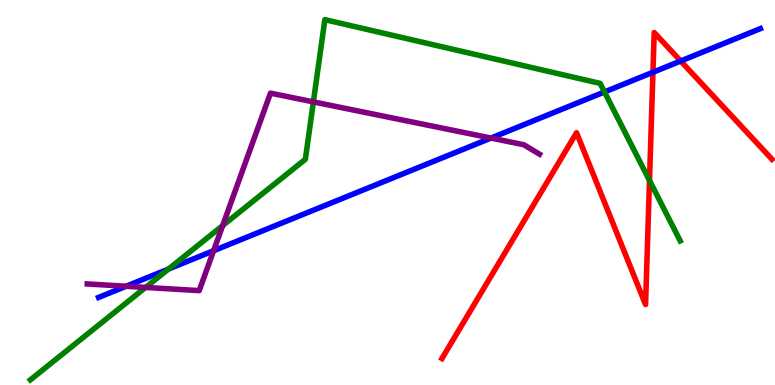[{'lines': ['blue', 'red'], 'intersections': [{'x': 8.43, 'y': 8.12}, {'x': 8.78, 'y': 8.42}]}, {'lines': ['green', 'red'], 'intersections': [{'x': 8.38, 'y': 5.31}]}, {'lines': ['purple', 'red'], 'intersections': []}, {'lines': ['blue', 'green'], 'intersections': [{'x': 2.17, 'y': 3.01}, {'x': 7.8, 'y': 7.61}]}, {'lines': ['blue', 'purple'], 'intersections': [{'x': 1.63, 'y': 2.56}, {'x': 2.76, 'y': 3.49}, {'x': 6.34, 'y': 6.41}]}, {'lines': ['green', 'purple'], 'intersections': [{'x': 1.88, 'y': 2.53}, {'x': 2.87, 'y': 4.14}, {'x': 4.04, 'y': 7.35}]}]